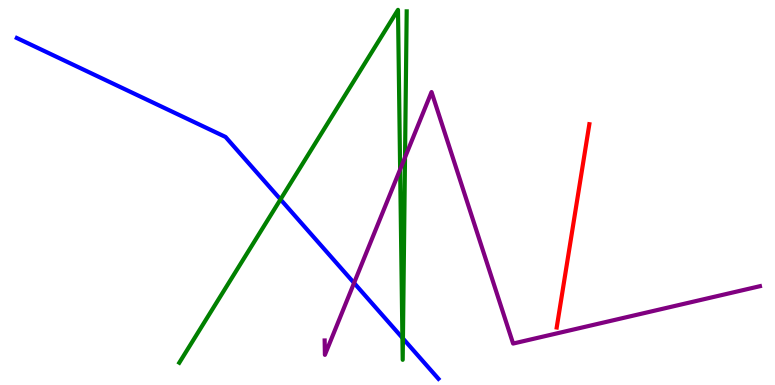[{'lines': ['blue', 'red'], 'intersections': []}, {'lines': ['green', 'red'], 'intersections': []}, {'lines': ['purple', 'red'], 'intersections': []}, {'lines': ['blue', 'green'], 'intersections': [{'x': 3.62, 'y': 4.82}, {'x': 5.19, 'y': 1.22}, {'x': 5.2, 'y': 1.21}]}, {'lines': ['blue', 'purple'], 'intersections': [{'x': 4.57, 'y': 2.65}]}, {'lines': ['green', 'purple'], 'intersections': [{'x': 5.16, 'y': 5.6}, {'x': 5.23, 'y': 5.91}]}]